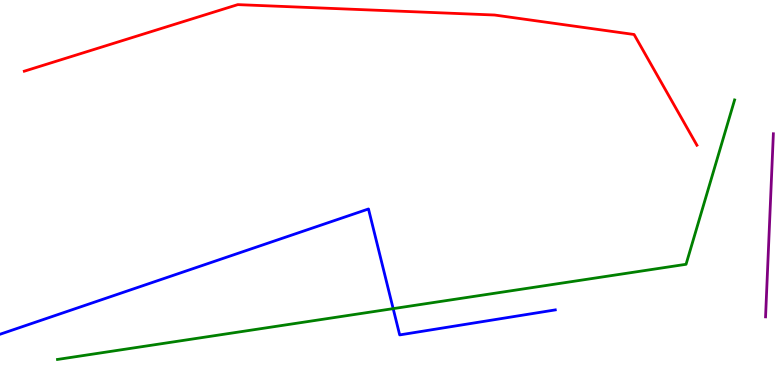[{'lines': ['blue', 'red'], 'intersections': []}, {'lines': ['green', 'red'], 'intersections': []}, {'lines': ['purple', 'red'], 'intersections': []}, {'lines': ['blue', 'green'], 'intersections': [{'x': 5.07, 'y': 1.98}]}, {'lines': ['blue', 'purple'], 'intersections': []}, {'lines': ['green', 'purple'], 'intersections': []}]